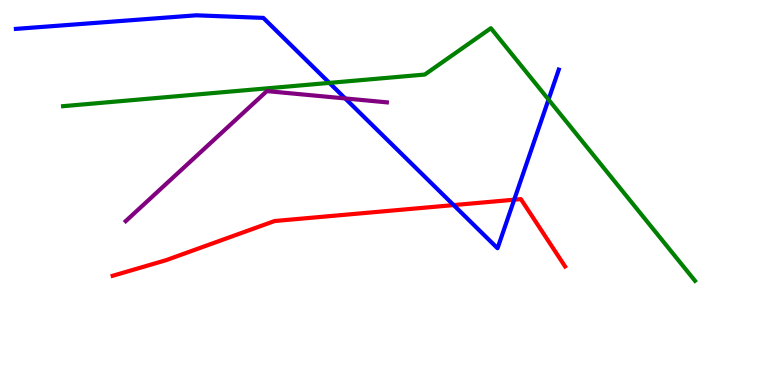[{'lines': ['blue', 'red'], 'intersections': [{'x': 5.85, 'y': 4.67}, {'x': 6.63, 'y': 4.81}]}, {'lines': ['green', 'red'], 'intersections': []}, {'lines': ['purple', 'red'], 'intersections': []}, {'lines': ['blue', 'green'], 'intersections': [{'x': 4.25, 'y': 7.85}, {'x': 7.08, 'y': 7.41}]}, {'lines': ['blue', 'purple'], 'intersections': [{'x': 4.45, 'y': 7.44}]}, {'lines': ['green', 'purple'], 'intersections': []}]